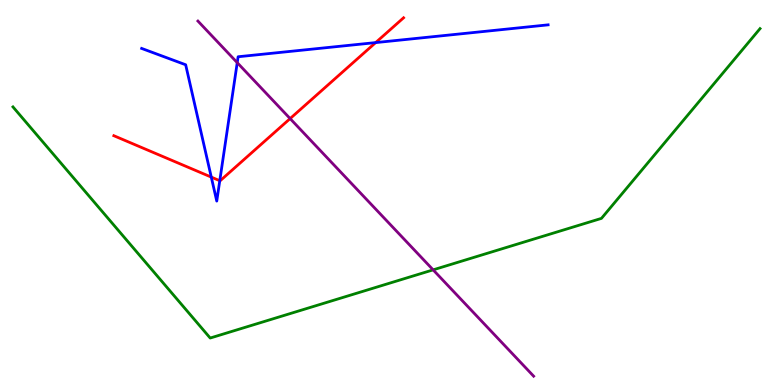[{'lines': ['blue', 'red'], 'intersections': [{'x': 2.73, 'y': 5.4}, {'x': 2.84, 'y': 5.31}, {'x': 4.85, 'y': 8.89}]}, {'lines': ['green', 'red'], 'intersections': []}, {'lines': ['purple', 'red'], 'intersections': [{'x': 3.74, 'y': 6.92}]}, {'lines': ['blue', 'green'], 'intersections': []}, {'lines': ['blue', 'purple'], 'intersections': [{'x': 3.06, 'y': 8.37}]}, {'lines': ['green', 'purple'], 'intersections': [{'x': 5.59, 'y': 2.99}]}]